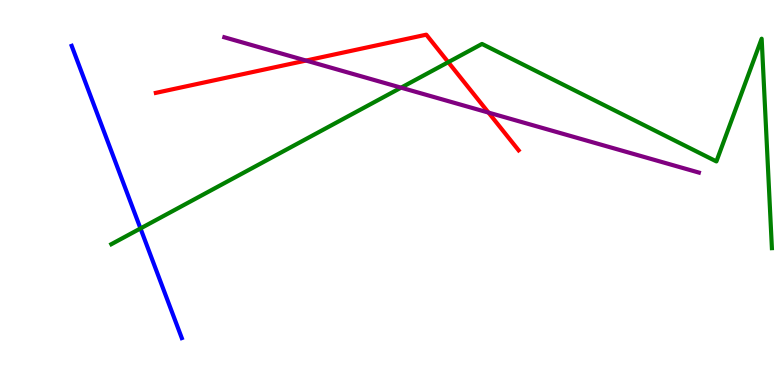[{'lines': ['blue', 'red'], 'intersections': []}, {'lines': ['green', 'red'], 'intersections': [{'x': 5.78, 'y': 8.39}]}, {'lines': ['purple', 'red'], 'intersections': [{'x': 3.95, 'y': 8.43}, {'x': 6.3, 'y': 7.08}]}, {'lines': ['blue', 'green'], 'intersections': [{'x': 1.81, 'y': 4.07}]}, {'lines': ['blue', 'purple'], 'intersections': []}, {'lines': ['green', 'purple'], 'intersections': [{'x': 5.18, 'y': 7.72}]}]